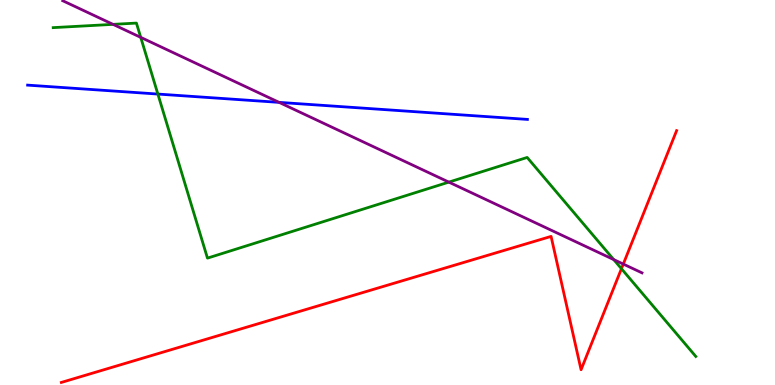[{'lines': ['blue', 'red'], 'intersections': []}, {'lines': ['green', 'red'], 'intersections': [{'x': 8.02, 'y': 3.02}]}, {'lines': ['purple', 'red'], 'intersections': [{'x': 8.04, 'y': 3.14}]}, {'lines': ['blue', 'green'], 'intersections': [{'x': 2.04, 'y': 7.56}]}, {'lines': ['blue', 'purple'], 'intersections': [{'x': 3.6, 'y': 7.34}]}, {'lines': ['green', 'purple'], 'intersections': [{'x': 1.46, 'y': 9.37}, {'x': 1.82, 'y': 9.03}, {'x': 5.79, 'y': 5.27}, {'x': 7.92, 'y': 3.26}]}]